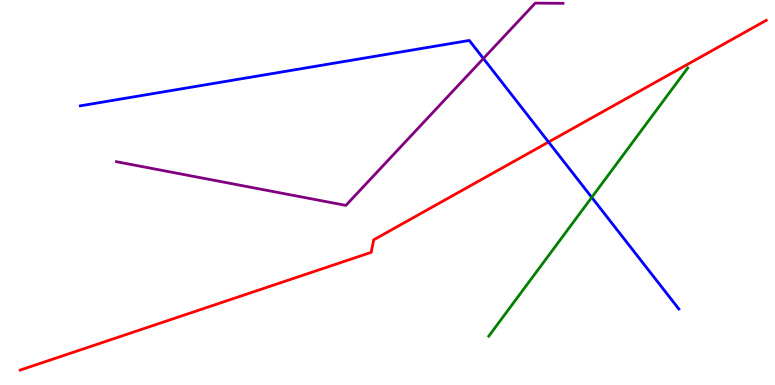[{'lines': ['blue', 'red'], 'intersections': [{'x': 7.08, 'y': 6.31}]}, {'lines': ['green', 'red'], 'intersections': []}, {'lines': ['purple', 'red'], 'intersections': []}, {'lines': ['blue', 'green'], 'intersections': [{'x': 7.64, 'y': 4.87}]}, {'lines': ['blue', 'purple'], 'intersections': [{'x': 6.24, 'y': 8.48}]}, {'lines': ['green', 'purple'], 'intersections': []}]